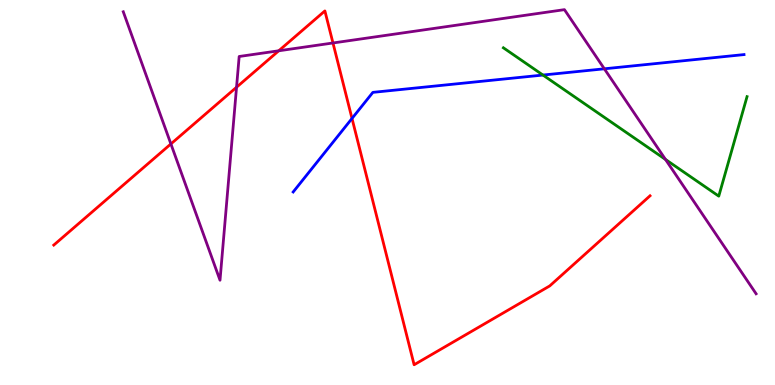[{'lines': ['blue', 'red'], 'intersections': [{'x': 4.54, 'y': 6.92}]}, {'lines': ['green', 'red'], 'intersections': []}, {'lines': ['purple', 'red'], 'intersections': [{'x': 2.21, 'y': 6.26}, {'x': 3.05, 'y': 7.73}, {'x': 3.6, 'y': 8.68}, {'x': 4.3, 'y': 8.88}]}, {'lines': ['blue', 'green'], 'intersections': [{'x': 7.01, 'y': 8.05}]}, {'lines': ['blue', 'purple'], 'intersections': [{'x': 7.8, 'y': 8.21}]}, {'lines': ['green', 'purple'], 'intersections': [{'x': 8.59, 'y': 5.86}]}]